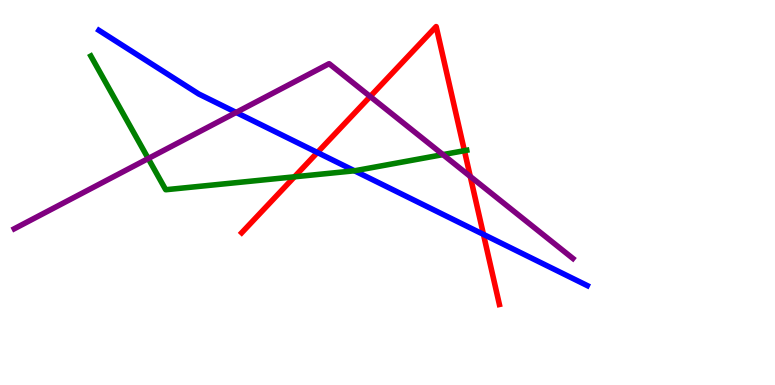[{'lines': ['blue', 'red'], 'intersections': [{'x': 4.1, 'y': 6.04}, {'x': 6.24, 'y': 3.91}]}, {'lines': ['green', 'red'], 'intersections': [{'x': 3.8, 'y': 5.41}, {'x': 5.99, 'y': 6.09}]}, {'lines': ['purple', 'red'], 'intersections': [{'x': 4.78, 'y': 7.49}, {'x': 6.07, 'y': 5.42}]}, {'lines': ['blue', 'green'], 'intersections': [{'x': 4.57, 'y': 5.56}]}, {'lines': ['blue', 'purple'], 'intersections': [{'x': 3.05, 'y': 7.08}]}, {'lines': ['green', 'purple'], 'intersections': [{'x': 1.91, 'y': 5.88}, {'x': 5.72, 'y': 5.98}]}]